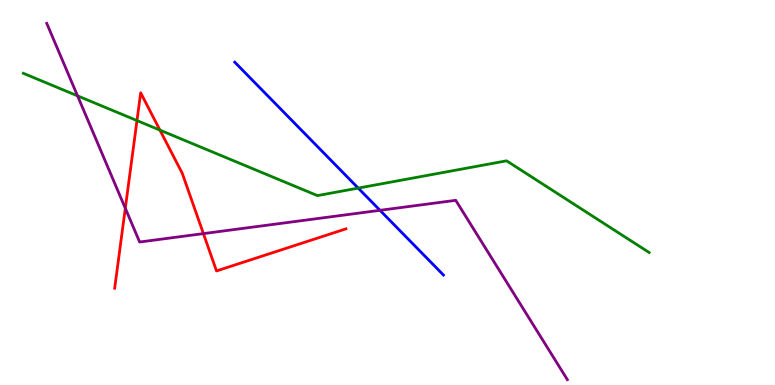[{'lines': ['blue', 'red'], 'intersections': []}, {'lines': ['green', 'red'], 'intersections': [{'x': 1.77, 'y': 6.87}, {'x': 2.06, 'y': 6.62}]}, {'lines': ['purple', 'red'], 'intersections': [{'x': 1.62, 'y': 4.59}, {'x': 2.62, 'y': 3.93}]}, {'lines': ['blue', 'green'], 'intersections': [{'x': 4.62, 'y': 5.11}]}, {'lines': ['blue', 'purple'], 'intersections': [{'x': 4.9, 'y': 4.54}]}, {'lines': ['green', 'purple'], 'intersections': [{'x': 1.0, 'y': 7.51}]}]